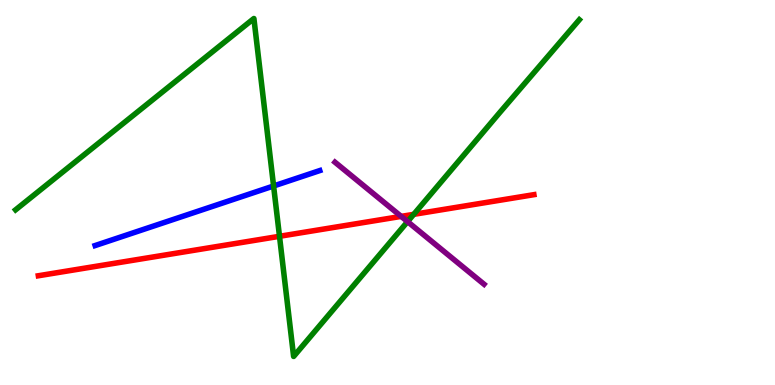[{'lines': ['blue', 'red'], 'intersections': []}, {'lines': ['green', 'red'], 'intersections': [{'x': 3.61, 'y': 3.86}, {'x': 5.34, 'y': 4.43}]}, {'lines': ['purple', 'red'], 'intersections': [{'x': 5.18, 'y': 4.38}]}, {'lines': ['blue', 'green'], 'intersections': [{'x': 3.53, 'y': 5.17}]}, {'lines': ['blue', 'purple'], 'intersections': []}, {'lines': ['green', 'purple'], 'intersections': [{'x': 5.26, 'y': 4.24}]}]